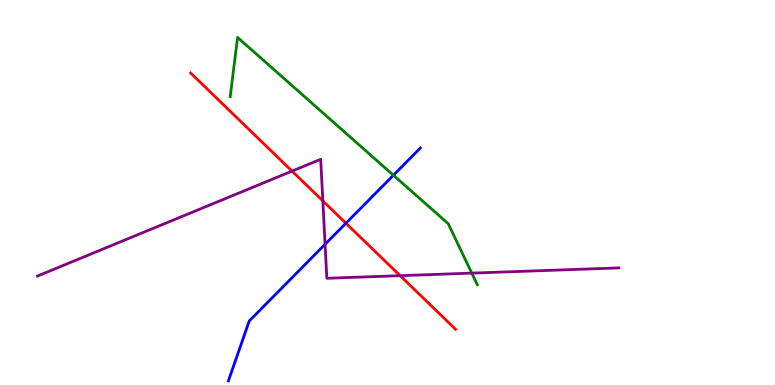[{'lines': ['blue', 'red'], 'intersections': [{'x': 4.46, 'y': 4.2}]}, {'lines': ['green', 'red'], 'intersections': []}, {'lines': ['purple', 'red'], 'intersections': [{'x': 3.77, 'y': 5.56}, {'x': 4.17, 'y': 4.78}, {'x': 5.16, 'y': 2.84}]}, {'lines': ['blue', 'green'], 'intersections': [{'x': 5.08, 'y': 5.45}]}, {'lines': ['blue', 'purple'], 'intersections': [{'x': 4.19, 'y': 3.65}]}, {'lines': ['green', 'purple'], 'intersections': [{'x': 6.09, 'y': 2.91}]}]